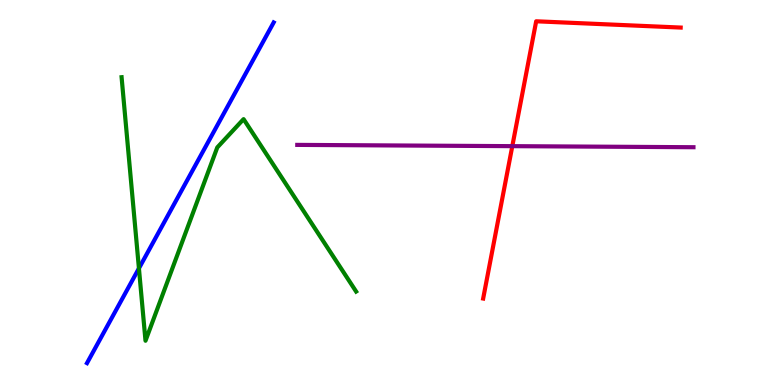[{'lines': ['blue', 'red'], 'intersections': []}, {'lines': ['green', 'red'], 'intersections': []}, {'lines': ['purple', 'red'], 'intersections': [{'x': 6.61, 'y': 6.2}]}, {'lines': ['blue', 'green'], 'intersections': [{'x': 1.79, 'y': 3.03}]}, {'lines': ['blue', 'purple'], 'intersections': []}, {'lines': ['green', 'purple'], 'intersections': []}]